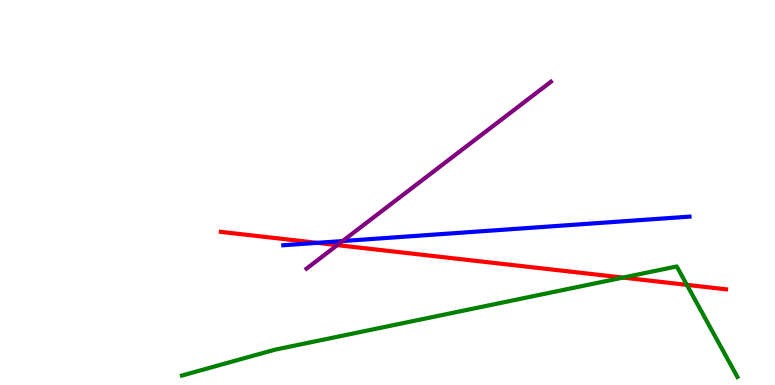[{'lines': ['blue', 'red'], 'intersections': [{'x': 4.09, 'y': 3.69}]}, {'lines': ['green', 'red'], 'intersections': [{'x': 8.04, 'y': 2.79}, {'x': 8.86, 'y': 2.6}]}, {'lines': ['purple', 'red'], 'intersections': [{'x': 4.35, 'y': 3.63}]}, {'lines': ['blue', 'green'], 'intersections': []}, {'lines': ['blue', 'purple'], 'intersections': [{'x': 4.42, 'y': 3.74}]}, {'lines': ['green', 'purple'], 'intersections': []}]